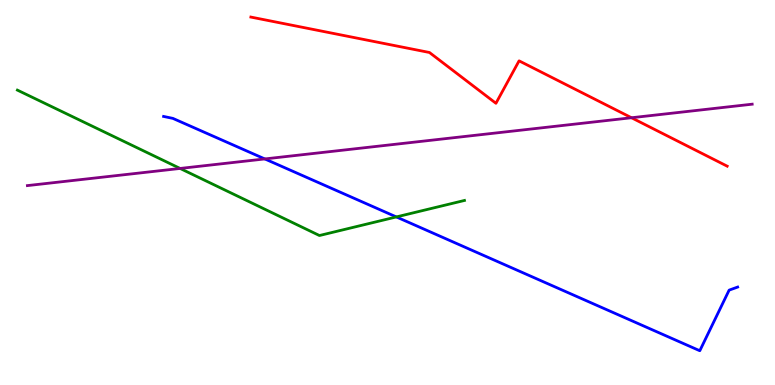[{'lines': ['blue', 'red'], 'intersections': []}, {'lines': ['green', 'red'], 'intersections': []}, {'lines': ['purple', 'red'], 'intersections': [{'x': 8.15, 'y': 6.94}]}, {'lines': ['blue', 'green'], 'intersections': [{'x': 5.11, 'y': 4.37}]}, {'lines': ['blue', 'purple'], 'intersections': [{'x': 3.42, 'y': 5.87}]}, {'lines': ['green', 'purple'], 'intersections': [{'x': 2.32, 'y': 5.62}]}]